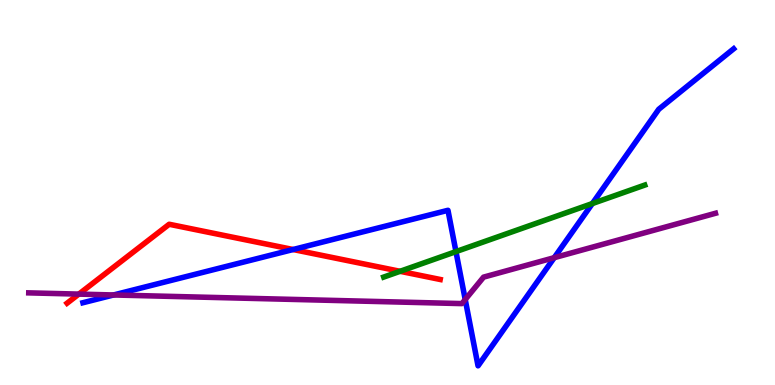[{'lines': ['blue', 'red'], 'intersections': [{'x': 3.78, 'y': 3.52}]}, {'lines': ['green', 'red'], 'intersections': [{'x': 5.16, 'y': 2.95}]}, {'lines': ['purple', 'red'], 'intersections': [{'x': 1.02, 'y': 2.36}]}, {'lines': ['blue', 'green'], 'intersections': [{'x': 5.88, 'y': 3.46}, {'x': 7.64, 'y': 4.71}]}, {'lines': ['blue', 'purple'], 'intersections': [{'x': 1.47, 'y': 2.34}, {'x': 6.0, 'y': 2.22}, {'x': 7.15, 'y': 3.31}]}, {'lines': ['green', 'purple'], 'intersections': []}]